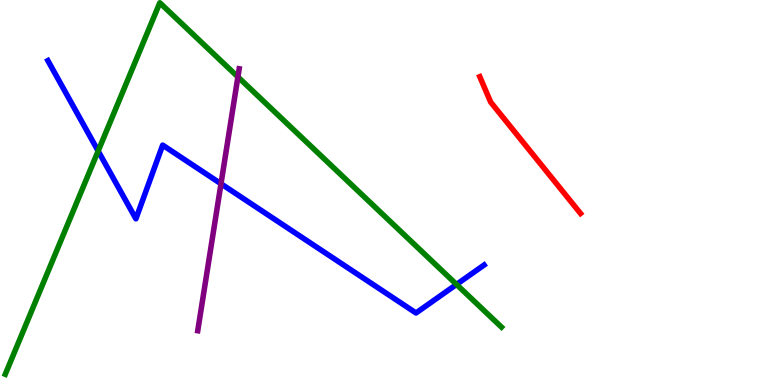[{'lines': ['blue', 'red'], 'intersections': []}, {'lines': ['green', 'red'], 'intersections': []}, {'lines': ['purple', 'red'], 'intersections': []}, {'lines': ['blue', 'green'], 'intersections': [{'x': 1.27, 'y': 6.08}, {'x': 5.89, 'y': 2.61}]}, {'lines': ['blue', 'purple'], 'intersections': [{'x': 2.85, 'y': 5.23}]}, {'lines': ['green', 'purple'], 'intersections': [{'x': 3.07, 'y': 8.0}]}]